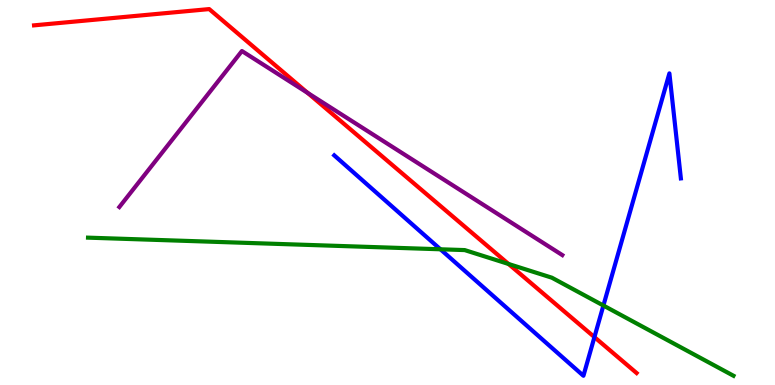[{'lines': ['blue', 'red'], 'intersections': [{'x': 7.67, 'y': 1.24}]}, {'lines': ['green', 'red'], 'intersections': [{'x': 6.56, 'y': 3.14}]}, {'lines': ['purple', 'red'], 'intersections': [{'x': 3.97, 'y': 7.59}]}, {'lines': ['blue', 'green'], 'intersections': [{'x': 5.68, 'y': 3.53}, {'x': 7.79, 'y': 2.06}]}, {'lines': ['blue', 'purple'], 'intersections': []}, {'lines': ['green', 'purple'], 'intersections': []}]